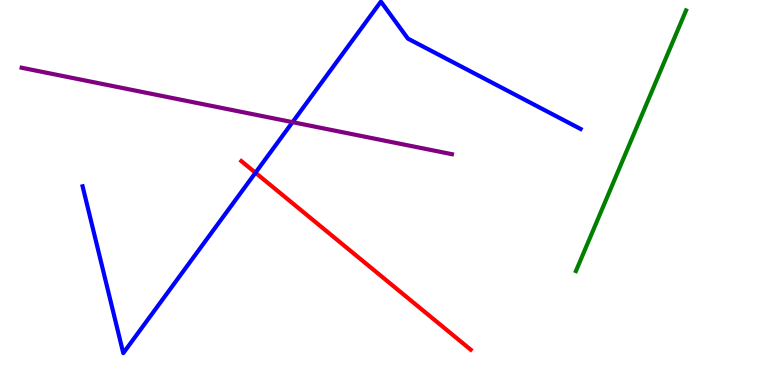[{'lines': ['blue', 'red'], 'intersections': [{'x': 3.3, 'y': 5.51}]}, {'lines': ['green', 'red'], 'intersections': []}, {'lines': ['purple', 'red'], 'intersections': []}, {'lines': ['blue', 'green'], 'intersections': []}, {'lines': ['blue', 'purple'], 'intersections': [{'x': 3.77, 'y': 6.83}]}, {'lines': ['green', 'purple'], 'intersections': []}]